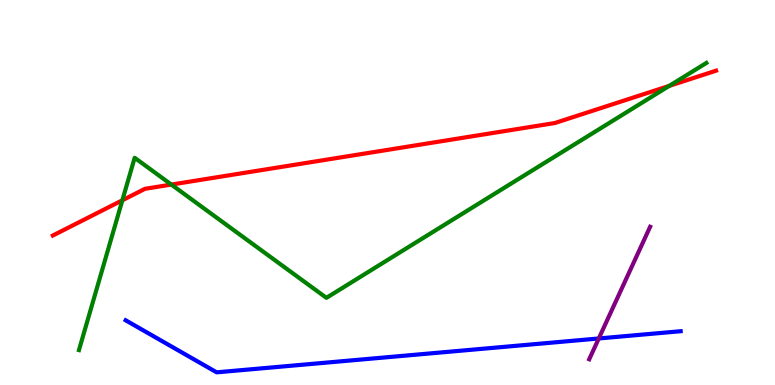[{'lines': ['blue', 'red'], 'intersections': []}, {'lines': ['green', 'red'], 'intersections': [{'x': 1.58, 'y': 4.8}, {'x': 2.21, 'y': 5.21}, {'x': 8.64, 'y': 7.77}]}, {'lines': ['purple', 'red'], 'intersections': []}, {'lines': ['blue', 'green'], 'intersections': []}, {'lines': ['blue', 'purple'], 'intersections': [{'x': 7.73, 'y': 1.21}]}, {'lines': ['green', 'purple'], 'intersections': []}]